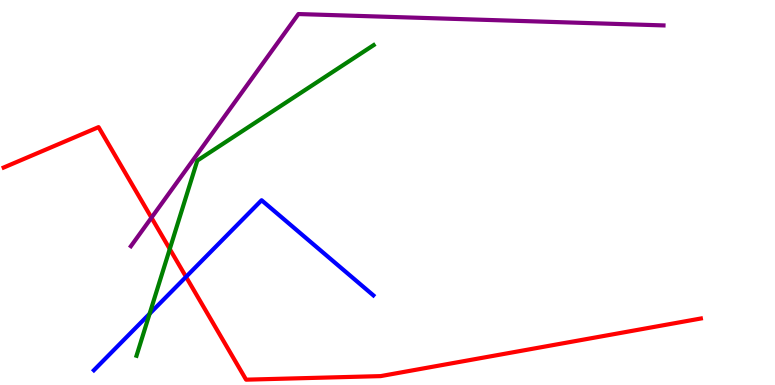[{'lines': ['blue', 'red'], 'intersections': [{'x': 2.4, 'y': 2.81}]}, {'lines': ['green', 'red'], 'intersections': [{'x': 2.19, 'y': 3.53}]}, {'lines': ['purple', 'red'], 'intersections': [{'x': 1.95, 'y': 4.35}]}, {'lines': ['blue', 'green'], 'intersections': [{'x': 1.93, 'y': 1.85}]}, {'lines': ['blue', 'purple'], 'intersections': []}, {'lines': ['green', 'purple'], 'intersections': []}]